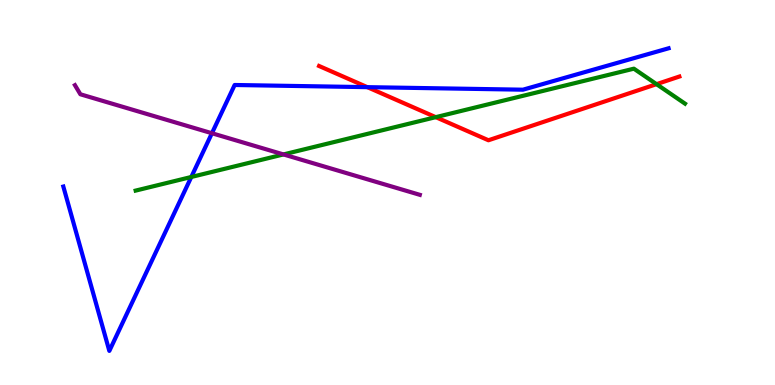[{'lines': ['blue', 'red'], 'intersections': [{'x': 4.74, 'y': 7.74}]}, {'lines': ['green', 'red'], 'intersections': [{'x': 5.62, 'y': 6.96}, {'x': 8.47, 'y': 7.81}]}, {'lines': ['purple', 'red'], 'intersections': []}, {'lines': ['blue', 'green'], 'intersections': [{'x': 2.47, 'y': 5.4}]}, {'lines': ['blue', 'purple'], 'intersections': [{'x': 2.73, 'y': 6.54}]}, {'lines': ['green', 'purple'], 'intersections': [{'x': 3.66, 'y': 5.99}]}]